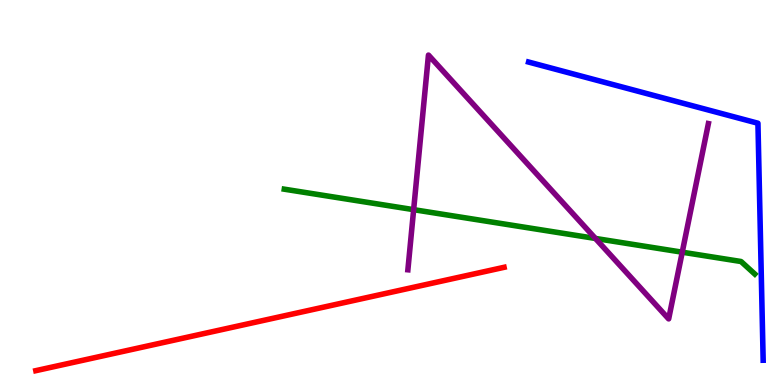[{'lines': ['blue', 'red'], 'intersections': []}, {'lines': ['green', 'red'], 'intersections': []}, {'lines': ['purple', 'red'], 'intersections': []}, {'lines': ['blue', 'green'], 'intersections': []}, {'lines': ['blue', 'purple'], 'intersections': []}, {'lines': ['green', 'purple'], 'intersections': [{'x': 5.34, 'y': 4.55}, {'x': 7.68, 'y': 3.81}, {'x': 8.8, 'y': 3.45}]}]